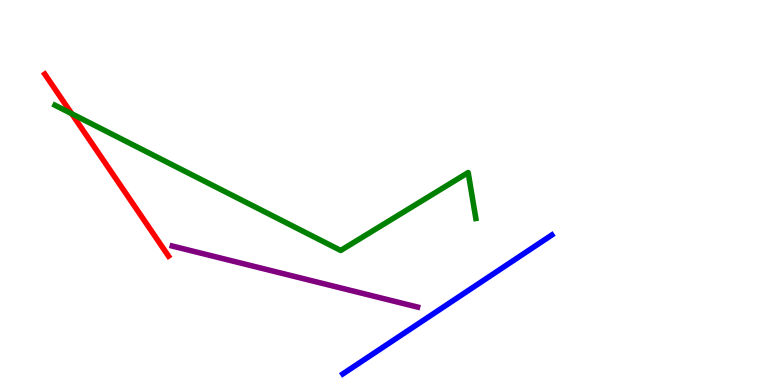[{'lines': ['blue', 'red'], 'intersections': []}, {'lines': ['green', 'red'], 'intersections': [{'x': 0.926, 'y': 7.05}]}, {'lines': ['purple', 'red'], 'intersections': []}, {'lines': ['blue', 'green'], 'intersections': []}, {'lines': ['blue', 'purple'], 'intersections': []}, {'lines': ['green', 'purple'], 'intersections': []}]